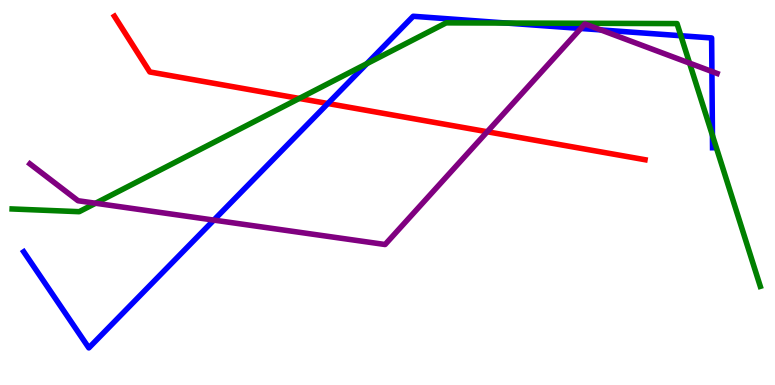[{'lines': ['blue', 'red'], 'intersections': [{'x': 4.23, 'y': 7.31}]}, {'lines': ['green', 'red'], 'intersections': [{'x': 3.86, 'y': 7.44}]}, {'lines': ['purple', 'red'], 'intersections': [{'x': 6.29, 'y': 6.58}]}, {'lines': ['blue', 'green'], 'intersections': [{'x': 4.73, 'y': 8.35}, {'x': 6.53, 'y': 9.4}, {'x': 8.79, 'y': 9.07}, {'x': 9.19, 'y': 6.48}]}, {'lines': ['blue', 'purple'], 'intersections': [{'x': 2.76, 'y': 4.28}, {'x': 7.49, 'y': 9.26}, {'x': 7.75, 'y': 9.22}, {'x': 9.19, 'y': 8.14}]}, {'lines': ['green', 'purple'], 'intersections': [{'x': 1.23, 'y': 4.72}, {'x': 8.9, 'y': 8.36}]}]